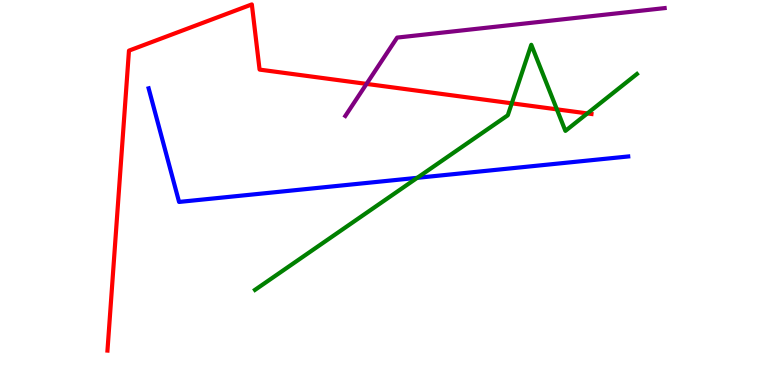[{'lines': ['blue', 'red'], 'intersections': []}, {'lines': ['green', 'red'], 'intersections': [{'x': 6.6, 'y': 7.32}, {'x': 7.19, 'y': 7.16}, {'x': 7.58, 'y': 7.05}]}, {'lines': ['purple', 'red'], 'intersections': [{'x': 4.73, 'y': 7.82}]}, {'lines': ['blue', 'green'], 'intersections': [{'x': 5.38, 'y': 5.38}]}, {'lines': ['blue', 'purple'], 'intersections': []}, {'lines': ['green', 'purple'], 'intersections': []}]